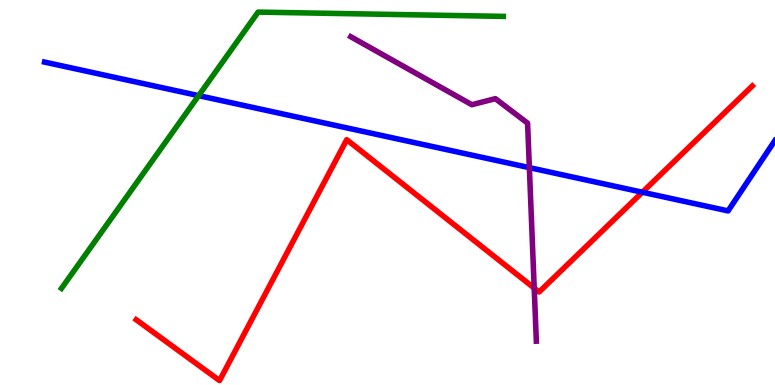[{'lines': ['blue', 'red'], 'intersections': [{'x': 8.29, 'y': 5.01}]}, {'lines': ['green', 'red'], 'intersections': []}, {'lines': ['purple', 'red'], 'intersections': [{'x': 6.89, 'y': 2.52}]}, {'lines': ['blue', 'green'], 'intersections': [{'x': 2.56, 'y': 7.52}]}, {'lines': ['blue', 'purple'], 'intersections': [{'x': 6.83, 'y': 5.65}]}, {'lines': ['green', 'purple'], 'intersections': []}]